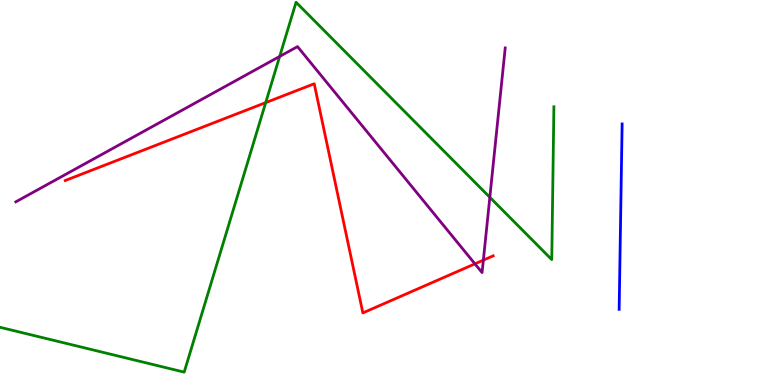[{'lines': ['blue', 'red'], 'intersections': []}, {'lines': ['green', 'red'], 'intersections': [{'x': 3.43, 'y': 7.33}]}, {'lines': ['purple', 'red'], 'intersections': [{'x': 6.13, 'y': 3.15}, {'x': 6.24, 'y': 3.24}]}, {'lines': ['blue', 'green'], 'intersections': []}, {'lines': ['blue', 'purple'], 'intersections': []}, {'lines': ['green', 'purple'], 'intersections': [{'x': 3.61, 'y': 8.53}, {'x': 6.32, 'y': 4.88}]}]